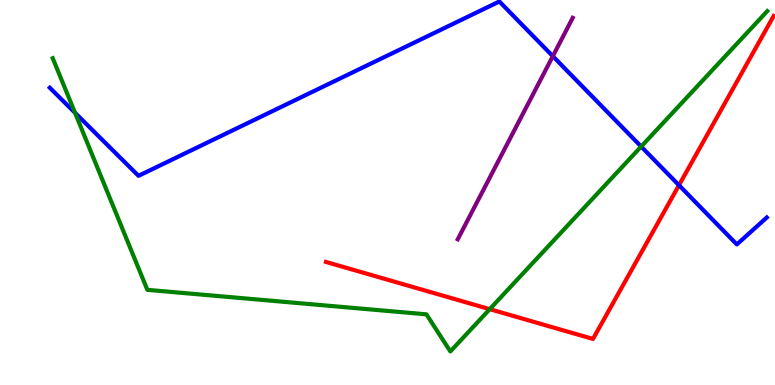[{'lines': ['blue', 'red'], 'intersections': [{'x': 8.76, 'y': 5.19}]}, {'lines': ['green', 'red'], 'intersections': [{'x': 6.32, 'y': 1.97}]}, {'lines': ['purple', 'red'], 'intersections': []}, {'lines': ['blue', 'green'], 'intersections': [{'x': 0.968, 'y': 7.07}, {'x': 8.27, 'y': 6.19}]}, {'lines': ['blue', 'purple'], 'intersections': [{'x': 7.13, 'y': 8.54}]}, {'lines': ['green', 'purple'], 'intersections': []}]